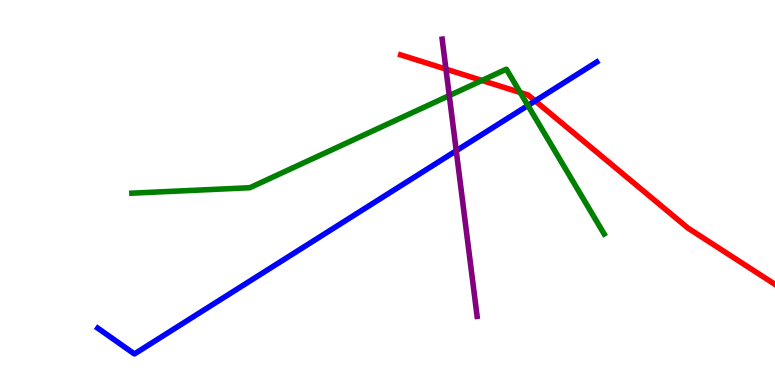[{'lines': ['blue', 'red'], 'intersections': [{'x': 6.91, 'y': 7.38}]}, {'lines': ['green', 'red'], 'intersections': [{'x': 6.22, 'y': 7.91}, {'x': 6.71, 'y': 7.6}]}, {'lines': ['purple', 'red'], 'intersections': [{'x': 5.75, 'y': 8.2}]}, {'lines': ['blue', 'green'], 'intersections': [{'x': 6.81, 'y': 7.26}]}, {'lines': ['blue', 'purple'], 'intersections': [{'x': 5.89, 'y': 6.08}]}, {'lines': ['green', 'purple'], 'intersections': [{'x': 5.8, 'y': 7.52}]}]